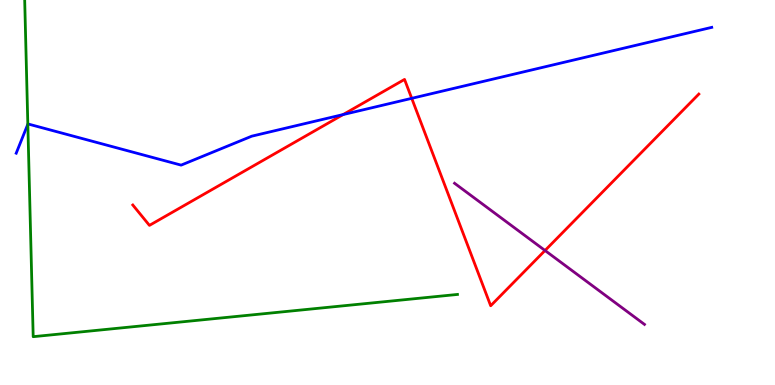[{'lines': ['blue', 'red'], 'intersections': [{'x': 4.43, 'y': 7.02}, {'x': 5.31, 'y': 7.45}]}, {'lines': ['green', 'red'], 'intersections': []}, {'lines': ['purple', 'red'], 'intersections': [{'x': 7.03, 'y': 3.49}]}, {'lines': ['blue', 'green'], 'intersections': [{'x': 0.359, 'y': 6.77}]}, {'lines': ['blue', 'purple'], 'intersections': []}, {'lines': ['green', 'purple'], 'intersections': []}]